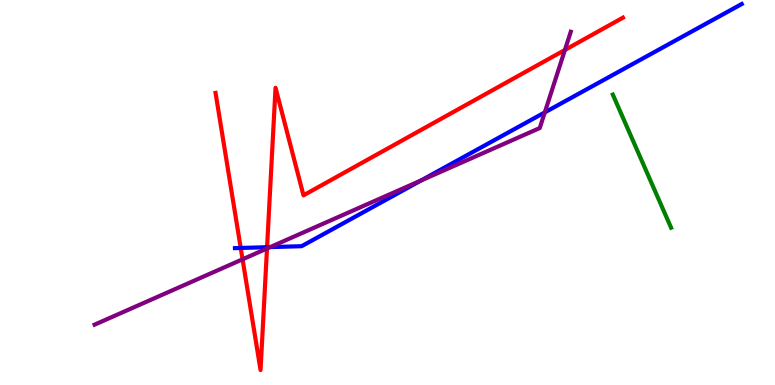[{'lines': ['blue', 'red'], 'intersections': [{'x': 3.11, 'y': 3.56}, {'x': 3.45, 'y': 3.58}]}, {'lines': ['green', 'red'], 'intersections': []}, {'lines': ['purple', 'red'], 'intersections': [{'x': 3.13, 'y': 3.26}, {'x': 3.45, 'y': 3.55}, {'x': 7.29, 'y': 8.7}]}, {'lines': ['blue', 'green'], 'intersections': []}, {'lines': ['blue', 'purple'], 'intersections': [{'x': 3.49, 'y': 3.58}, {'x': 5.43, 'y': 5.31}, {'x': 7.03, 'y': 7.08}]}, {'lines': ['green', 'purple'], 'intersections': []}]